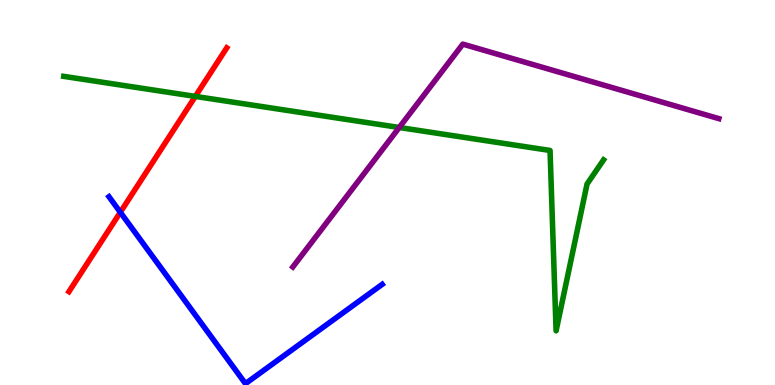[{'lines': ['blue', 'red'], 'intersections': [{'x': 1.55, 'y': 4.49}]}, {'lines': ['green', 'red'], 'intersections': [{'x': 2.52, 'y': 7.5}]}, {'lines': ['purple', 'red'], 'intersections': []}, {'lines': ['blue', 'green'], 'intersections': []}, {'lines': ['blue', 'purple'], 'intersections': []}, {'lines': ['green', 'purple'], 'intersections': [{'x': 5.15, 'y': 6.69}]}]